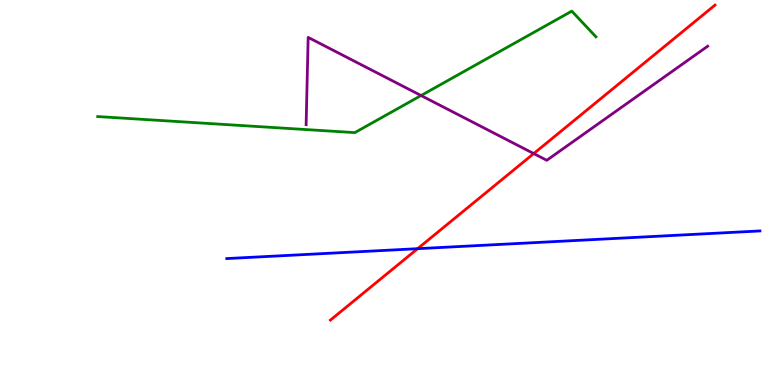[{'lines': ['blue', 'red'], 'intersections': [{'x': 5.39, 'y': 3.54}]}, {'lines': ['green', 'red'], 'intersections': []}, {'lines': ['purple', 'red'], 'intersections': [{'x': 6.89, 'y': 6.01}]}, {'lines': ['blue', 'green'], 'intersections': []}, {'lines': ['blue', 'purple'], 'intersections': []}, {'lines': ['green', 'purple'], 'intersections': [{'x': 5.43, 'y': 7.52}]}]